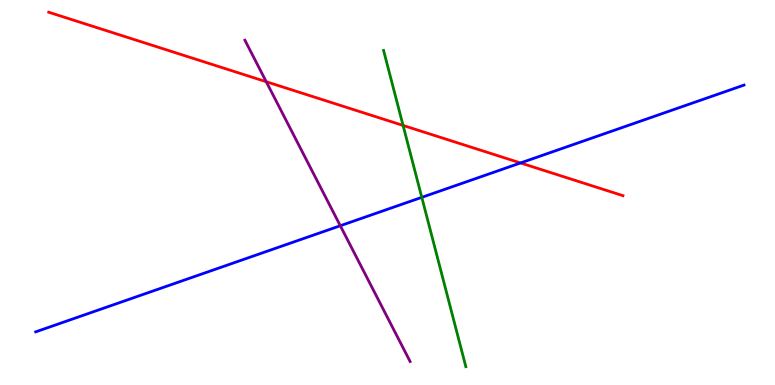[{'lines': ['blue', 'red'], 'intersections': [{'x': 6.72, 'y': 5.77}]}, {'lines': ['green', 'red'], 'intersections': [{'x': 5.2, 'y': 6.74}]}, {'lines': ['purple', 'red'], 'intersections': [{'x': 3.44, 'y': 7.88}]}, {'lines': ['blue', 'green'], 'intersections': [{'x': 5.44, 'y': 4.87}]}, {'lines': ['blue', 'purple'], 'intersections': [{'x': 4.39, 'y': 4.14}]}, {'lines': ['green', 'purple'], 'intersections': []}]